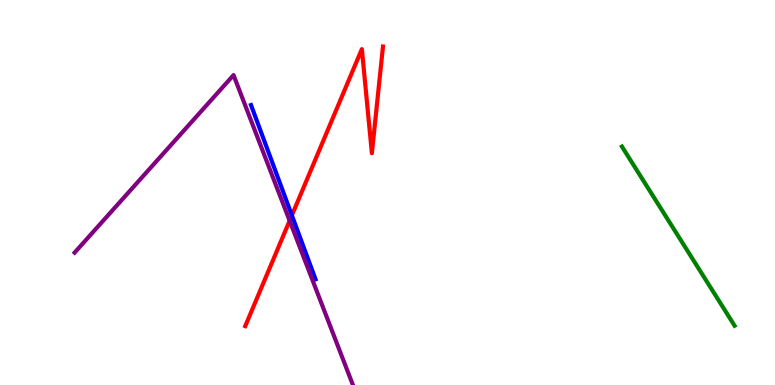[{'lines': ['blue', 'red'], 'intersections': [{'x': 3.77, 'y': 4.41}]}, {'lines': ['green', 'red'], 'intersections': []}, {'lines': ['purple', 'red'], 'intersections': [{'x': 3.74, 'y': 4.27}]}, {'lines': ['blue', 'green'], 'intersections': []}, {'lines': ['blue', 'purple'], 'intersections': []}, {'lines': ['green', 'purple'], 'intersections': []}]